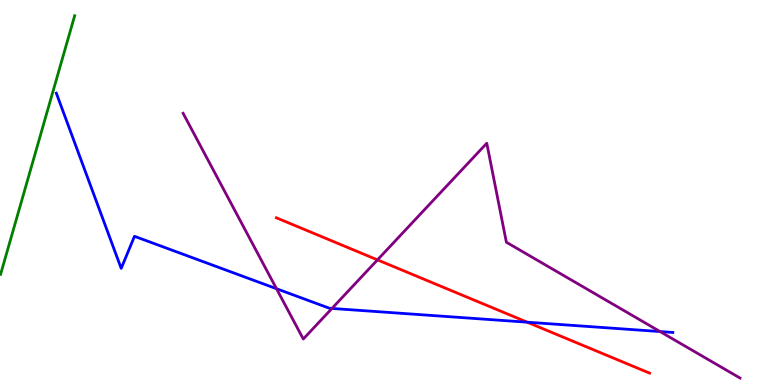[{'lines': ['blue', 'red'], 'intersections': [{'x': 6.8, 'y': 1.63}]}, {'lines': ['green', 'red'], 'intersections': []}, {'lines': ['purple', 'red'], 'intersections': [{'x': 4.87, 'y': 3.25}]}, {'lines': ['blue', 'green'], 'intersections': []}, {'lines': ['blue', 'purple'], 'intersections': [{'x': 3.57, 'y': 2.5}, {'x': 4.28, 'y': 1.99}, {'x': 8.52, 'y': 1.39}]}, {'lines': ['green', 'purple'], 'intersections': []}]